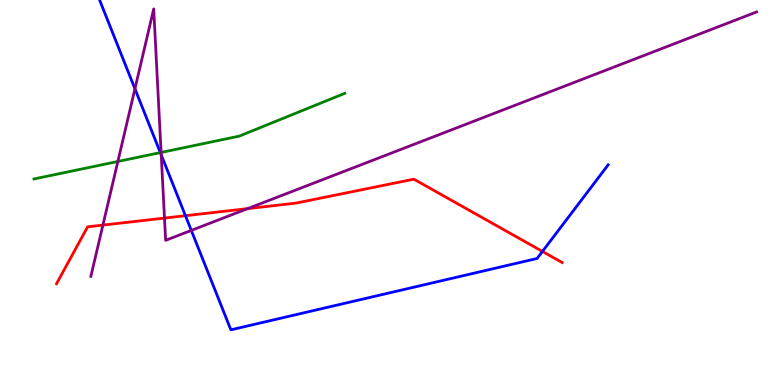[{'lines': ['blue', 'red'], 'intersections': [{'x': 2.39, 'y': 4.4}, {'x': 7.0, 'y': 3.47}]}, {'lines': ['green', 'red'], 'intersections': []}, {'lines': ['purple', 'red'], 'intersections': [{'x': 1.33, 'y': 4.15}, {'x': 2.12, 'y': 4.34}, {'x': 3.2, 'y': 4.58}]}, {'lines': ['blue', 'green'], 'intersections': [{'x': 2.07, 'y': 6.04}]}, {'lines': ['blue', 'purple'], 'intersections': [{'x': 1.74, 'y': 7.69}, {'x': 2.08, 'y': 5.98}, {'x': 2.47, 'y': 4.02}]}, {'lines': ['green', 'purple'], 'intersections': [{'x': 1.52, 'y': 5.81}, {'x': 2.08, 'y': 6.04}]}]